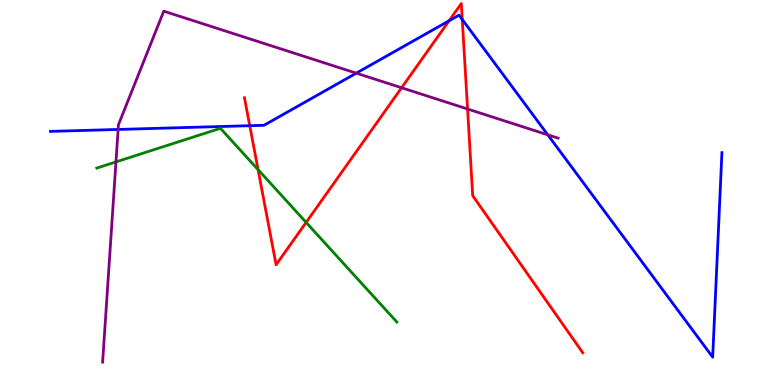[{'lines': ['blue', 'red'], 'intersections': [{'x': 3.22, 'y': 6.74}, {'x': 5.8, 'y': 9.46}, {'x': 5.96, 'y': 9.49}]}, {'lines': ['green', 'red'], 'intersections': [{'x': 3.33, 'y': 5.59}, {'x': 3.95, 'y': 4.22}]}, {'lines': ['purple', 'red'], 'intersections': [{'x': 5.18, 'y': 7.72}, {'x': 6.03, 'y': 7.17}]}, {'lines': ['blue', 'green'], 'intersections': []}, {'lines': ['blue', 'purple'], 'intersections': [{'x': 1.52, 'y': 6.64}, {'x': 4.6, 'y': 8.1}, {'x': 7.07, 'y': 6.5}]}, {'lines': ['green', 'purple'], 'intersections': [{'x': 1.5, 'y': 5.79}]}]